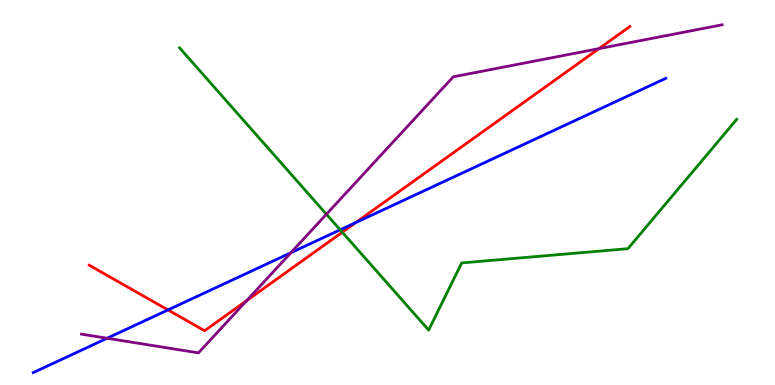[{'lines': ['blue', 'red'], 'intersections': [{'x': 2.17, 'y': 1.95}, {'x': 4.59, 'y': 4.22}]}, {'lines': ['green', 'red'], 'intersections': [{'x': 4.42, 'y': 3.97}]}, {'lines': ['purple', 'red'], 'intersections': [{'x': 3.18, 'y': 2.19}, {'x': 7.73, 'y': 8.74}]}, {'lines': ['blue', 'green'], 'intersections': [{'x': 4.39, 'y': 4.03}]}, {'lines': ['blue', 'purple'], 'intersections': [{'x': 1.38, 'y': 1.21}, {'x': 3.75, 'y': 3.43}]}, {'lines': ['green', 'purple'], 'intersections': [{'x': 4.21, 'y': 4.44}]}]